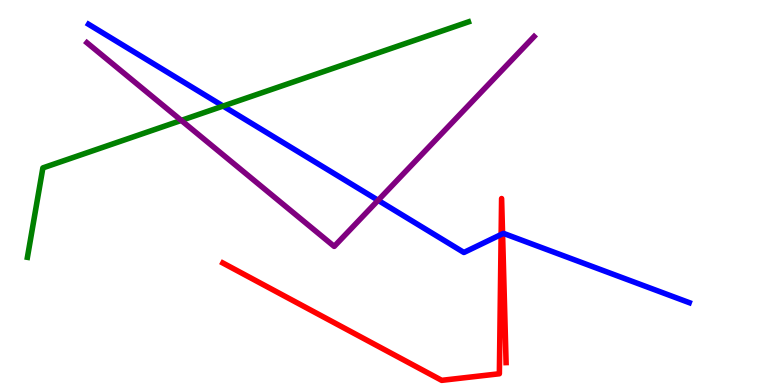[{'lines': ['blue', 'red'], 'intersections': [{'x': 6.47, 'y': 3.91}, {'x': 6.48, 'y': 3.93}]}, {'lines': ['green', 'red'], 'intersections': []}, {'lines': ['purple', 'red'], 'intersections': []}, {'lines': ['blue', 'green'], 'intersections': [{'x': 2.88, 'y': 7.25}]}, {'lines': ['blue', 'purple'], 'intersections': [{'x': 4.88, 'y': 4.8}]}, {'lines': ['green', 'purple'], 'intersections': [{'x': 2.34, 'y': 6.87}]}]